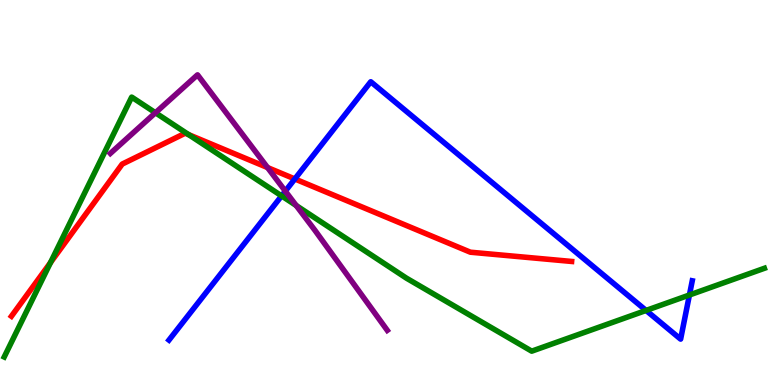[{'lines': ['blue', 'red'], 'intersections': [{'x': 3.8, 'y': 5.35}]}, {'lines': ['green', 'red'], 'intersections': [{'x': 0.652, 'y': 3.18}, {'x': 2.43, 'y': 6.5}]}, {'lines': ['purple', 'red'], 'intersections': [{'x': 3.45, 'y': 5.65}]}, {'lines': ['blue', 'green'], 'intersections': [{'x': 3.63, 'y': 4.91}, {'x': 8.34, 'y': 1.94}, {'x': 8.9, 'y': 2.34}]}, {'lines': ['blue', 'purple'], 'intersections': [{'x': 3.68, 'y': 5.04}]}, {'lines': ['green', 'purple'], 'intersections': [{'x': 2.01, 'y': 7.07}, {'x': 3.82, 'y': 4.66}]}]